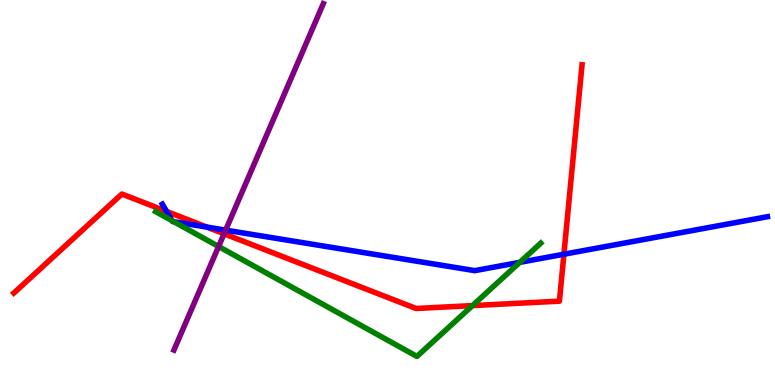[{'lines': ['blue', 'red'], 'intersections': [{'x': 2.15, 'y': 4.51}, {'x': 2.67, 'y': 4.1}, {'x': 7.28, 'y': 3.4}]}, {'lines': ['green', 'red'], 'intersections': [{'x': 6.1, 'y': 2.06}]}, {'lines': ['purple', 'red'], 'intersections': [{'x': 2.89, 'y': 3.93}]}, {'lines': ['blue', 'green'], 'intersections': [{'x': 2.22, 'y': 4.27}, {'x': 2.24, 'y': 4.24}, {'x': 6.71, 'y': 3.19}]}, {'lines': ['blue', 'purple'], 'intersections': [{'x': 2.91, 'y': 4.02}]}, {'lines': ['green', 'purple'], 'intersections': [{'x': 2.82, 'y': 3.6}]}]